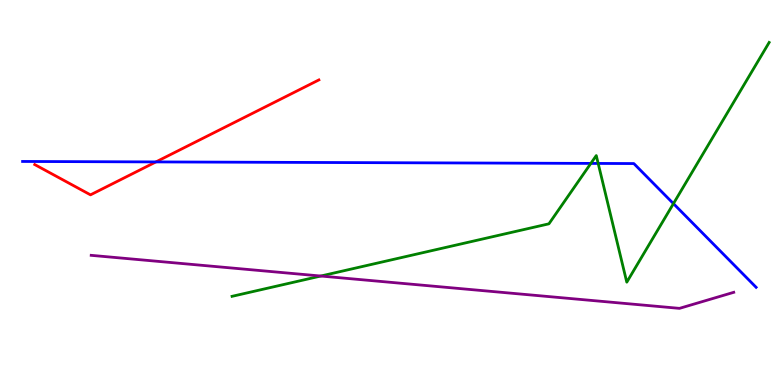[{'lines': ['blue', 'red'], 'intersections': [{'x': 2.01, 'y': 5.79}]}, {'lines': ['green', 'red'], 'intersections': []}, {'lines': ['purple', 'red'], 'intersections': []}, {'lines': ['blue', 'green'], 'intersections': [{'x': 7.62, 'y': 5.76}, {'x': 7.72, 'y': 5.75}, {'x': 8.69, 'y': 4.71}]}, {'lines': ['blue', 'purple'], 'intersections': []}, {'lines': ['green', 'purple'], 'intersections': [{'x': 4.14, 'y': 2.83}]}]